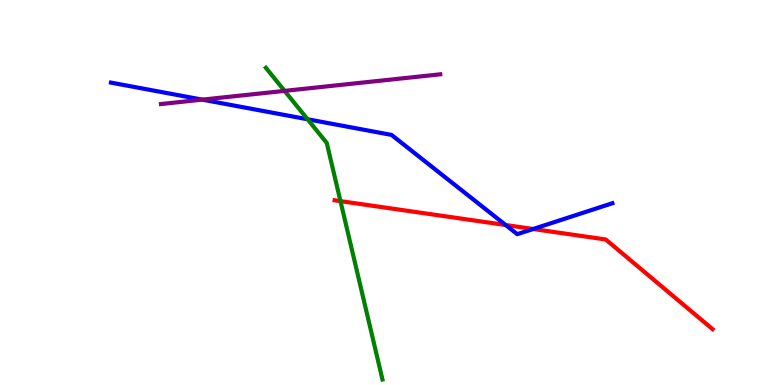[{'lines': ['blue', 'red'], 'intersections': [{'x': 6.52, 'y': 4.16}, {'x': 6.88, 'y': 4.05}]}, {'lines': ['green', 'red'], 'intersections': [{'x': 4.39, 'y': 4.78}]}, {'lines': ['purple', 'red'], 'intersections': []}, {'lines': ['blue', 'green'], 'intersections': [{'x': 3.97, 'y': 6.9}]}, {'lines': ['blue', 'purple'], 'intersections': [{'x': 2.61, 'y': 7.41}]}, {'lines': ['green', 'purple'], 'intersections': [{'x': 3.67, 'y': 7.64}]}]